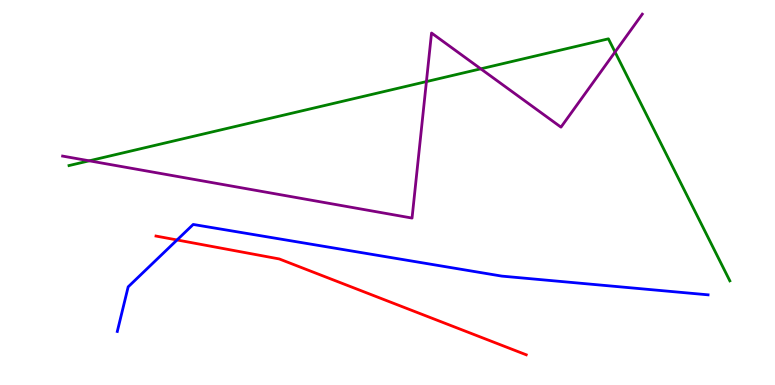[{'lines': ['blue', 'red'], 'intersections': [{'x': 2.28, 'y': 3.77}]}, {'lines': ['green', 'red'], 'intersections': []}, {'lines': ['purple', 'red'], 'intersections': []}, {'lines': ['blue', 'green'], 'intersections': []}, {'lines': ['blue', 'purple'], 'intersections': []}, {'lines': ['green', 'purple'], 'intersections': [{'x': 1.15, 'y': 5.82}, {'x': 5.5, 'y': 7.88}, {'x': 6.2, 'y': 8.21}, {'x': 7.94, 'y': 8.65}]}]